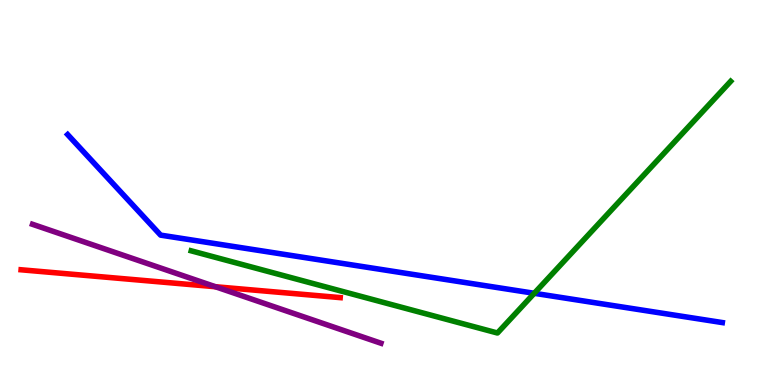[{'lines': ['blue', 'red'], 'intersections': []}, {'lines': ['green', 'red'], 'intersections': []}, {'lines': ['purple', 'red'], 'intersections': [{'x': 2.78, 'y': 2.55}]}, {'lines': ['blue', 'green'], 'intersections': [{'x': 6.89, 'y': 2.38}]}, {'lines': ['blue', 'purple'], 'intersections': []}, {'lines': ['green', 'purple'], 'intersections': []}]